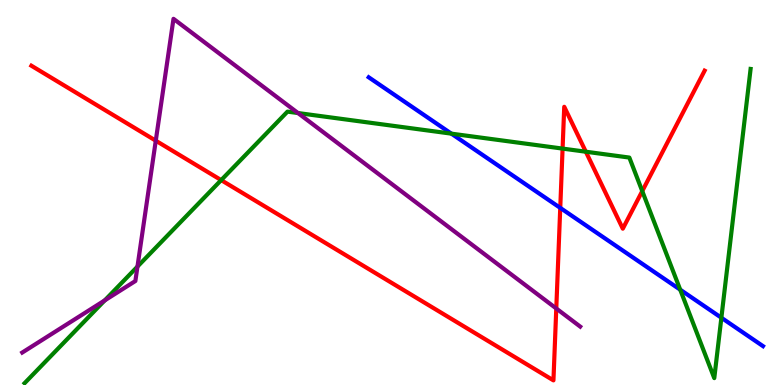[{'lines': ['blue', 'red'], 'intersections': [{'x': 7.23, 'y': 4.6}]}, {'lines': ['green', 'red'], 'intersections': [{'x': 2.85, 'y': 5.32}, {'x': 7.26, 'y': 6.14}, {'x': 7.56, 'y': 6.06}, {'x': 8.29, 'y': 5.04}]}, {'lines': ['purple', 'red'], 'intersections': [{'x': 2.01, 'y': 6.35}, {'x': 7.18, 'y': 1.99}]}, {'lines': ['blue', 'green'], 'intersections': [{'x': 5.82, 'y': 6.53}, {'x': 8.78, 'y': 2.48}, {'x': 9.31, 'y': 1.75}]}, {'lines': ['blue', 'purple'], 'intersections': []}, {'lines': ['green', 'purple'], 'intersections': [{'x': 1.35, 'y': 2.2}, {'x': 1.77, 'y': 3.08}, {'x': 3.85, 'y': 7.06}]}]